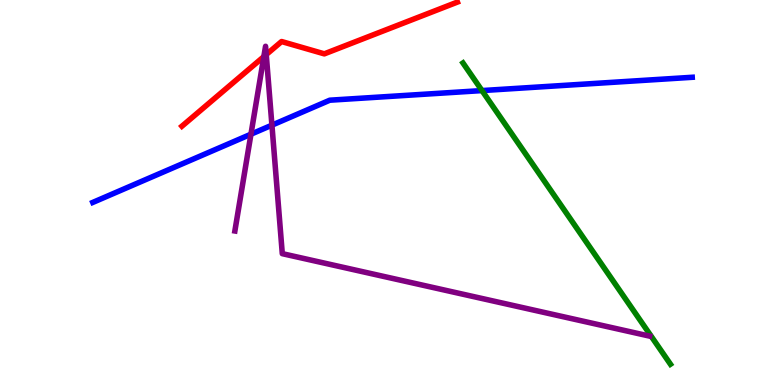[{'lines': ['blue', 'red'], 'intersections': []}, {'lines': ['green', 'red'], 'intersections': []}, {'lines': ['purple', 'red'], 'intersections': [{'x': 3.4, 'y': 8.53}, {'x': 3.44, 'y': 8.58}]}, {'lines': ['blue', 'green'], 'intersections': [{'x': 6.22, 'y': 7.65}]}, {'lines': ['blue', 'purple'], 'intersections': [{'x': 3.24, 'y': 6.51}, {'x': 3.51, 'y': 6.75}]}, {'lines': ['green', 'purple'], 'intersections': []}]